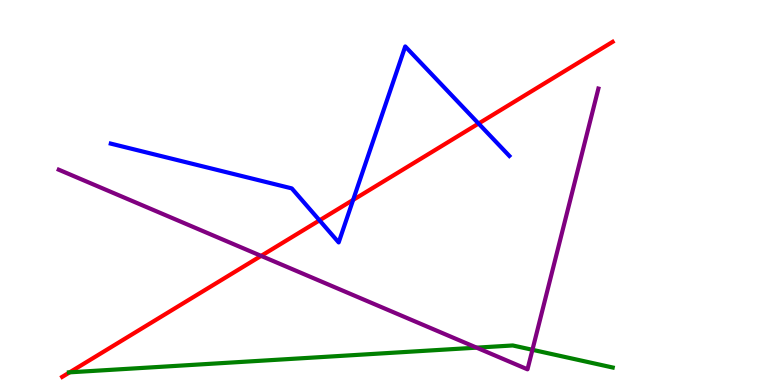[{'lines': ['blue', 'red'], 'intersections': [{'x': 4.12, 'y': 4.28}, {'x': 4.56, 'y': 4.81}, {'x': 6.18, 'y': 6.79}]}, {'lines': ['green', 'red'], 'intersections': [{'x': 0.899, 'y': 0.329}]}, {'lines': ['purple', 'red'], 'intersections': [{'x': 3.37, 'y': 3.35}]}, {'lines': ['blue', 'green'], 'intersections': []}, {'lines': ['blue', 'purple'], 'intersections': []}, {'lines': ['green', 'purple'], 'intersections': [{'x': 6.15, 'y': 0.97}, {'x': 6.87, 'y': 0.914}]}]